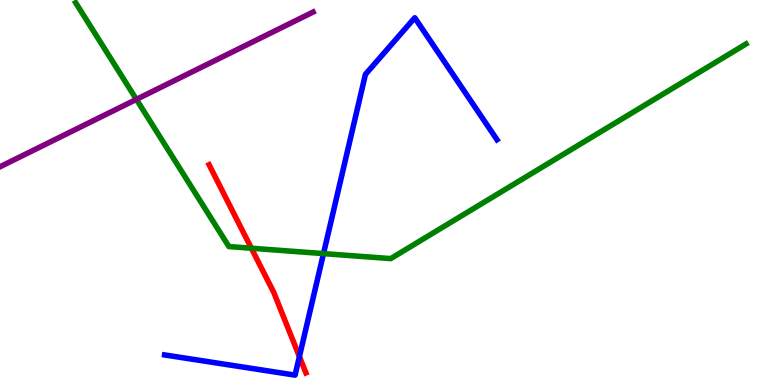[{'lines': ['blue', 'red'], 'intersections': [{'x': 3.86, 'y': 0.738}]}, {'lines': ['green', 'red'], 'intersections': [{'x': 3.24, 'y': 3.55}]}, {'lines': ['purple', 'red'], 'intersections': []}, {'lines': ['blue', 'green'], 'intersections': [{'x': 4.17, 'y': 3.41}]}, {'lines': ['blue', 'purple'], 'intersections': []}, {'lines': ['green', 'purple'], 'intersections': [{'x': 1.76, 'y': 7.42}]}]